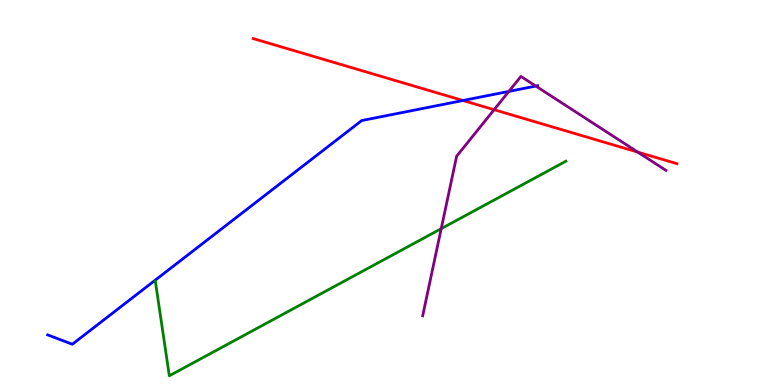[{'lines': ['blue', 'red'], 'intersections': [{'x': 5.97, 'y': 7.39}]}, {'lines': ['green', 'red'], 'intersections': []}, {'lines': ['purple', 'red'], 'intersections': [{'x': 6.38, 'y': 7.15}, {'x': 8.23, 'y': 6.05}]}, {'lines': ['blue', 'green'], 'intersections': []}, {'lines': ['blue', 'purple'], 'intersections': [{'x': 6.57, 'y': 7.63}, {'x': 6.91, 'y': 7.76}]}, {'lines': ['green', 'purple'], 'intersections': [{'x': 5.69, 'y': 4.06}]}]